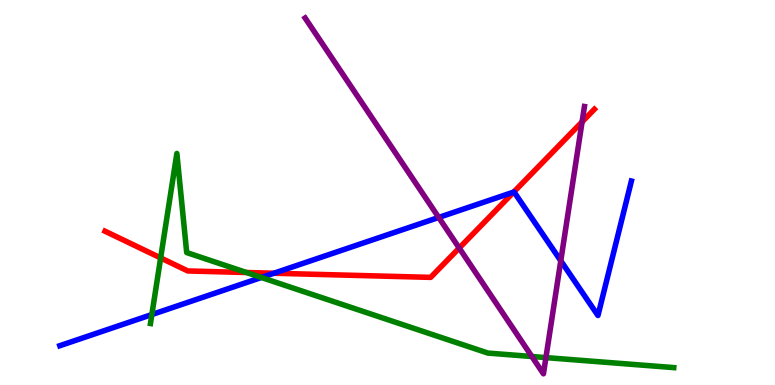[{'lines': ['blue', 'red'], 'intersections': [{'x': 3.53, 'y': 2.9}, {'x': 6.63, 'y': 5.01}]}, {'lines': ['green', 'red'], 'intersections': [{'x': 2.07, 'y': 3.3}, {'x': 3.18, 'y': 2.92}]}, {'lines': ['purple', 'red'], 'intersections': [{'x': 5.93, 'y': 3.56}, {'x': 7.51, 'y': 6.83}]}, {'lines': ['blue', 'green'], 'intersections': [{'x': 1.96, 'y': 1.83}, {'x': 3.37, 'y': 2.79}]}, {'lines': ['blue', 'purple'], 'intersections': [{'x': 5.66, 'y': 4.35}, {'x': 7.24, 'y': 3.23}]}, {'lines': ['green', 'purple'], 'intersections': [{'x': 6.86, 'y': 0.74}, {'x': 7.04, 'y': 0.711}]}]